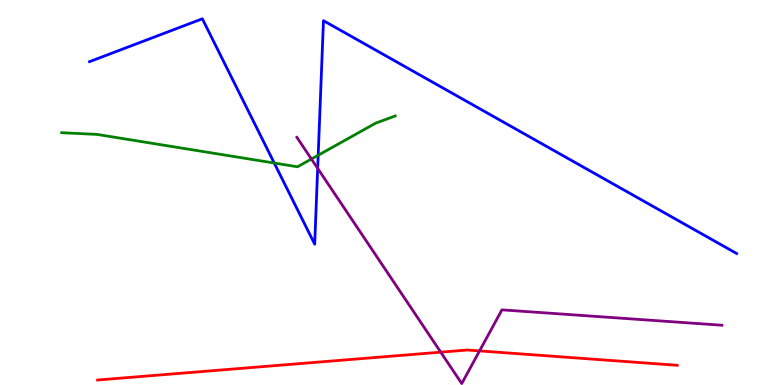[{'lines': ['blue', 'red'], 'intersections': []}, {'lines': ['green', 'red'], 'intersections': []}, {'lines': ['purple', 'red'], 'intersections': [{'x': 5.69, 'y': 0.853}, {'x': 6.19, 'y': 0.886}]}, {'lines': ['blue', 'green'], 'intersections': [{'x': 3.54, 'y': 5.77}, {'x': 4.11, 'y': 5.97}]}, {'lines': ['blue', 'purple'], 'intersections': [{'x': 4.1, 'y': 5.63}]}, {'lines': ['green', 'purple'], 'intersections': [{'x': 4.02, 'y': 5.87}]}]